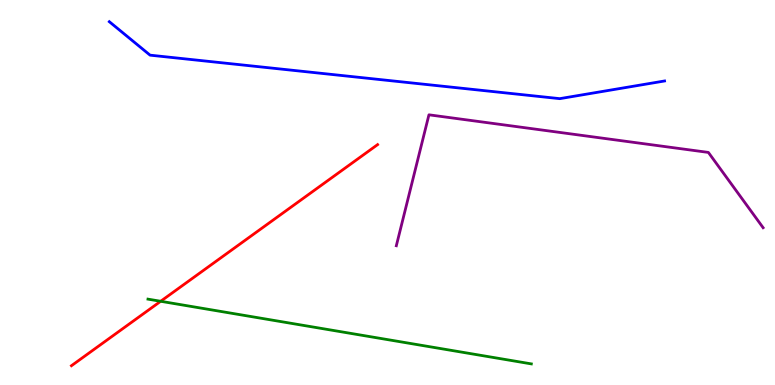[{'lines': ['blue', 'red'], 'intersections': []}, {'lines': ['green', 'red'], 'intersections': [{'x': 2.07, 'y': 2.17}]}, {'lines': ['purple', 'red'], 'intersections': []}, {'lines': ['blue', 'green'], 'intersections': []}, {'lines': ['blue', 'purple'], 'intersections': []}, {'lines': ['green', 'purple'], 'intersections': []}]